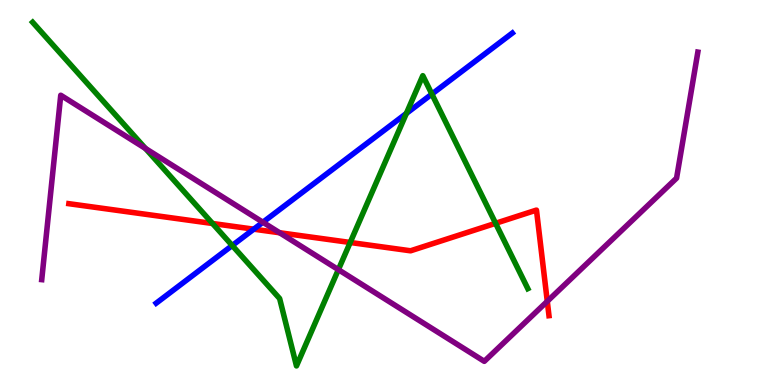[{'lines': ['blue', 'red'], 'intersections': [{'x': 3.27, 'y': 4.05}]}, {'lines': ['green', 'red'], 'intersections': [{'x': 2.74, 'y': 4.19}, {'x': 4.52, 'y': 3.7}, {'x': 6.39, 'y': 4.2}]}, {'lines': ['purple', 'red'], 'intersections': [{'x': 3.61, 'y': 3.95}, {'x': 7.06, 'y': 2.17}]}, {'lines': ['blue', 'green'], 'intersections': [{'x': 3.0, 'y': 3.62}, {'x': 5.24, 'y': 7.05}, {'x': 5.57, 'y': 7.56}]}, {'lines': ['blue', 'purple'], 'intersections': [{'x': 3.39, 'y': 4.23}]}, {'lines': ['green', 'purple'], 'intersections': [{'x': 1.88, 'y': 6.14}, {'x': 4.37, 'y': 3.0}]}]